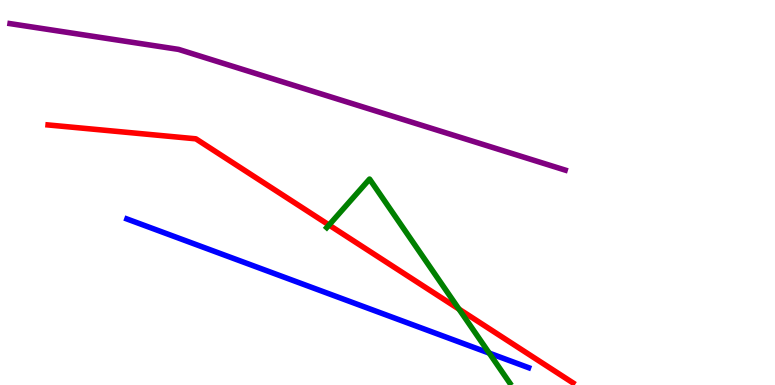[{'lines': ['blue', 'red'], 'intersections': []}, {'lines': ['green', 'red'], 'intersections': [{'x': 4.25, 'y': 4.16}, {'x': 5.92, 'y': 1.97}]}, {'lines': ['purple', 'red'], 'intersections': []}, {'lines': ['blue', 'green'], 'intersections': [{'x': 6.31, 'y': 0.829}]}, {'lines': ['blue', 'purple'], 'intersections': []}, {'lines': ['green', 'purple'], 'intersections': []}]